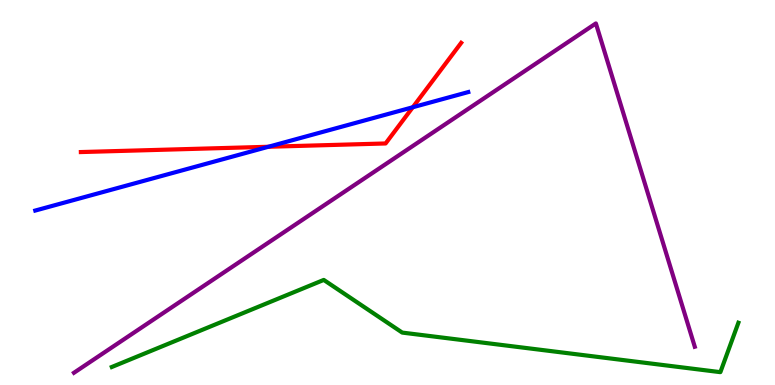[{'lines': ['blue', 'red'], 'intersections': [{'x': 3.46, 'y': 6.19}, {'x': 5.33, 'y': 7.21}]}, {'lines': ['green', 'red'], 'intersections': []}, {'lines': ['purple', 'red'], 'intersections': []}, {'lines': ['blue', 'green'], 'intersections': []}, {'lines': ['blue', 'purple'], 'intersections': []}, {'lines': ['green', 'purple'], 'intersections': []}]